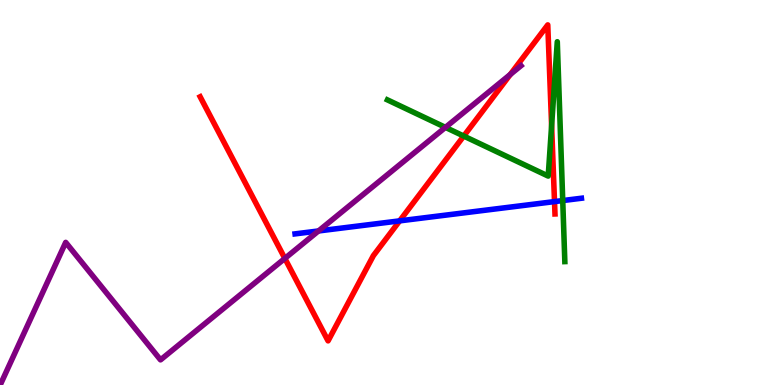[{'lines': ['blue', 'red'], 'intersections': [{'x': 5.16, 'y': 4.26}, {'x': 7.15, 'y': 4.76}]}, {'lines': ['green', 'red'], 'intersections': [{'x': 5.98, 'y': 6.47}, {'x': 7.12, 'y': 6.74}]}, {'lines': ['purple', 'red'], 'intersections': [{'x': 3.68, 'y': 3.29}, {'x': 6.58, 'y': 8.07}]}, {'lines': ['blue', 'green'], 'intersections': [{'x': 7.26, 'y': 4.79}]}, {'lines': ['blue', 'purple'], 'intersections': [{'x': 4.11, 'y': 4.0}]}, {'lines': ['green', 'purple'], 'intersections': [{'x': 5.75, 'y': 6.69}]}]